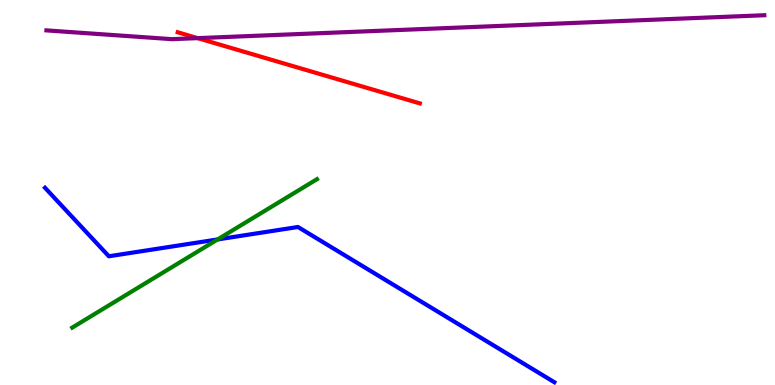[{'lines': ['blue', 'red'], 'intersections': []}, {'lines': ['green', 'red'], 'intersections': []}, {'lines': ['purple', 'red'], 'intersections': [{'x': 2.55, 'y': 9.01}]}, {'lines': ['blue', 'green'], 'intersections': [{'x': 2.81, 'y': 3.78}]}, {'lines': ['blue', 'purple'], 'intersections': []}, {'lines': ['green', 'purple'], 'intersections': []}]